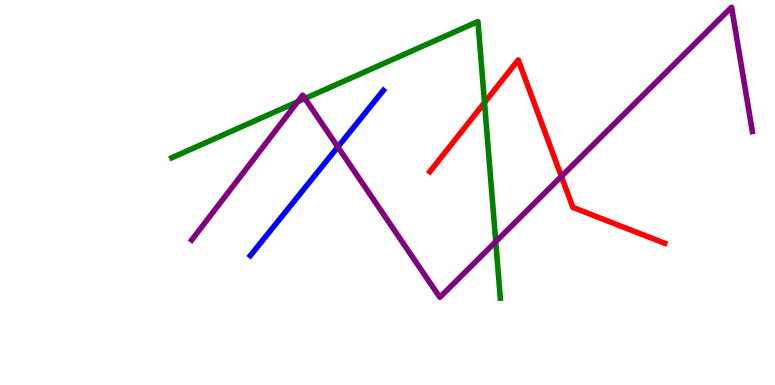[{'lines': ['blue', 'red'], 'intersections': []}, {'lines': ['green', 'red'], 'intersections': [{'x': 6.25, 'y': 7.33}]}, {'lines': ['purple', 'red'], 'intersections': [{'x': 7.24, 'y': 5.42}]}, {'lines': ['blue', 'green'], 'intersections': []}, {'lines': ['blue', 'purple'], 'intersections': [{'x': 4.36, 'y': 6.18}]}, {'lines': ['green', 'purple'], 'intersections': [{'x': 3.84, 'y': 7.36}, {'x': 3.94, 'y': 7.44}, {'x': 6.4, 'y': 3.72}]}]